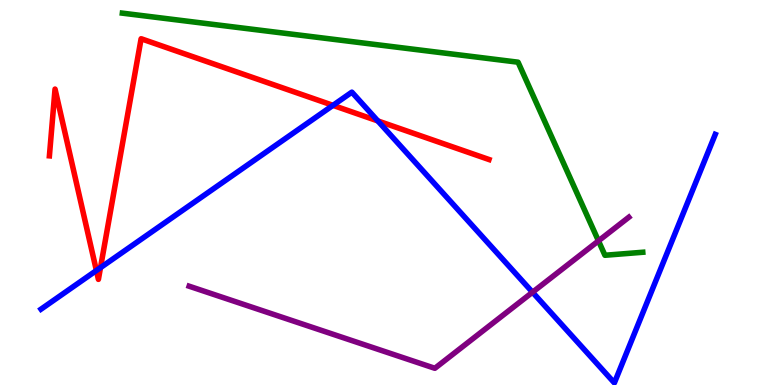[{'lines': ['blue', 'red'], 'intersections': [{'x': 1.24, 'y': 2.97}, {'x': 1.3, 'y': 3.05}, {'x': 4.3, 'y': 7.26}, {'x': 4.88, 'y': 6.86}]}, {'lines': ['green', 'red'], 'intersections': []}, {'lines': ['purple', 'red'], 'intersections': []}, {'lines': ['blue', 'green'], 'intersections': []}, {'lines': ['blue', 'purple'], 'intersections': [{'x': 6.87, 'y': 2.41}]}, {'lines': ['green', 'purple'], 'intersections': [{'x': 7.72, 'y': 3.74}]}]